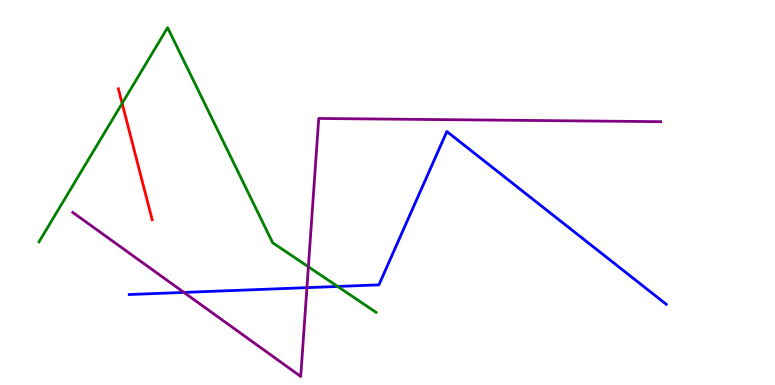[{'lines': ['blue', 'red'], 'intersections': []}, {'lines': ['green', 'red'], 'intersections': [{'x': 1.58, 'y': 7.31}]}, {'lines': ['purple', 'red'], 'intersections': []}, {'lines': ['blue', 'green'], 'intersections': [{'x': 4.36, 'y': 2.56}]}, {'lines': ['blue', 'purple'], 'intersections': [{'x': 2.37, 'y': 2.4}, {'x': 3.96, 'y': 2.53}]}, {'lines': ['green', 'purple'], 'intersections': [{'x': 3.98, 'y': 3.07}]}]